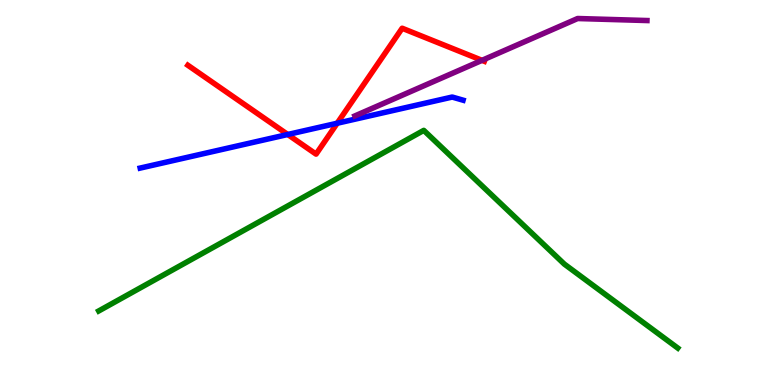[{'lines': ['blue', 'red'], 'intersections': [{'x': 3.71, 'y': 6.51}, {'x': 4.35, 'y': 6.8}]}, {'lines': ['green', 'red'], 'intersections': []}, {'lines': ['purple', 'red'], 'intersections': [{'x': 6.22, 'y': 8.43}]}, {'lines': ['blue', 'green'], 'intersections': []}, {'lines': ['blue', 'purple'], 'intersections': []}, {'lines': ['green', 'purple'], 'intersections': []}]